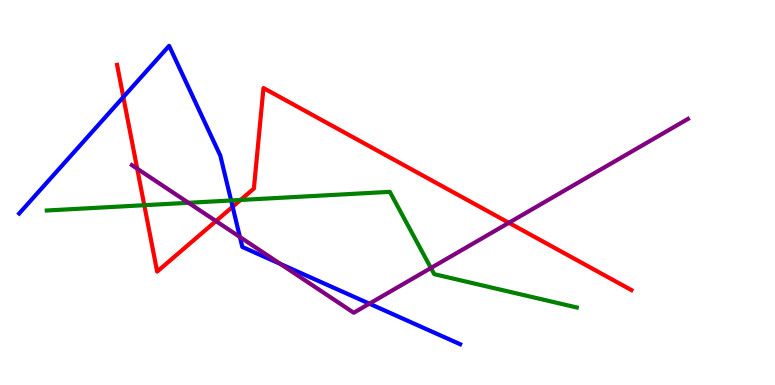[{'lines': ['blue', 'red'], 'intersections': [{'x': 1.59, 'y': 7.48}, {'x': 3.0, 'y': 4.63}]}, {'lines': ['green', 'red'], 'intersections': [{'x': 1.86, 'y': 4.67}, {'x': 3.1, 'y': 4.81}]}, {'lines': ['purple', 'red'], 'intersections': [{'x': 1.77, 'y': 5.62}, {'x': 2.79, 'y': 4.26}, {'x': 6.57, 'y': 4.21}]}, {'lines': ['blue', 'green'], 'intersections': [{'x': 2.98, 'y': 4.79}]}, {'lines': ['blue', 'purple'], 'intersections': [{'x': 3.1, 'y': 3.84}, {'x': 3.62, 'y': 3.14}, {'x': 4.77, 'y': 2.11}]}, {'lines': ['green', 'purple'], 'intersections': [{'x': 2.43, 'y': 4.73}, {'x': 5.56, 'y': 3.04}]}]